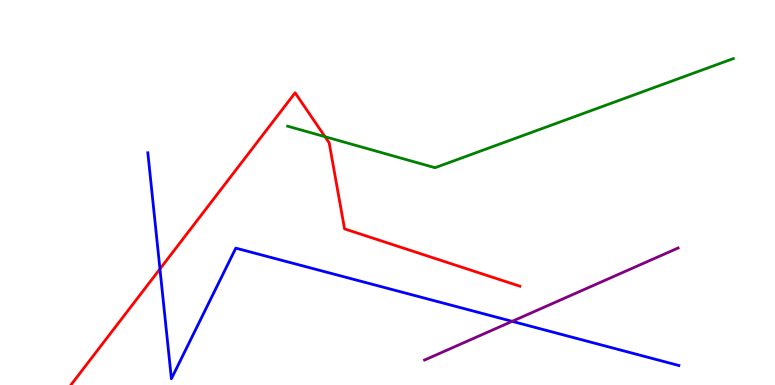[{'lines': ['blue', 'red'], 'intersections': [{'x': 2.06, 'y': 3.01}]}, {'lines': ['green', 'red'], 'intersections': [{'x': 4.19, 'y': 6.45}]}, {'lines': ['purple', 'red'], 'intersections': []}, {'lines': ['blue', 'green'], 'intersections': []}, {'lines': ['blue', 'purple'], 'intersections': [{'x': 6.61, 'y': 1.65}]}, {'lines': ['green', 'purple'], 'intersections': []}]